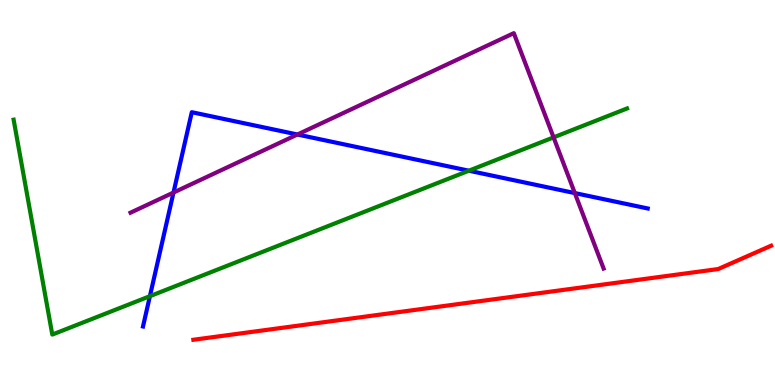[{'lines': ['blue', 'red'], 'intersections': []}, {'lines': ['green', 'red'], 'intersections': []}, {'lines': ['purple', 'red'], 'intersections': []}, {'lines': ['blue', 'green'], 'intersections': [{'x': 1.93, 'y': 2.31}, {'x': 6.05, 'y': 5.57}]}, {'lines': ['blue', 'purple'], 'intersections': [{'x': 2.24, 'y': 5.0}, {'x': 3.84, 'y': 6.51}, {'x': 7.42, 'y': 4.98}]}, {'lines': ['green', 'purple'], 'intersections': [{'x': 7.14, 'y': 6.43}]}]